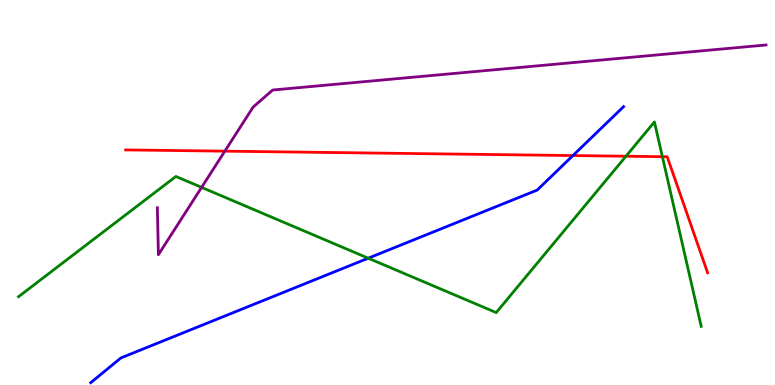[{'lines': ['blue', 'red'], 'intersections': [{'x': 7.39, 'y': 5.96}]}, {'lines': ['green', 'red'], 'intersections': [{'x': 8.08, 'y': 5.94}, {'x': 8.55, 'y': 5.93}]}, {'lines': ['purple', 'red'], 'intersections': [{'x': 2.9, 'y': 6.07}]}, {'lines': ['blue', 'green'], 'intersections': [{'x': 4.75, 'y': 3.29}]}, {'lines': ['blue', 'purple'], 'intersections': []}, {'lines': ['green', 'purple'], 'intersections': [{'x': 2.6, 'y': 5.13}]}]